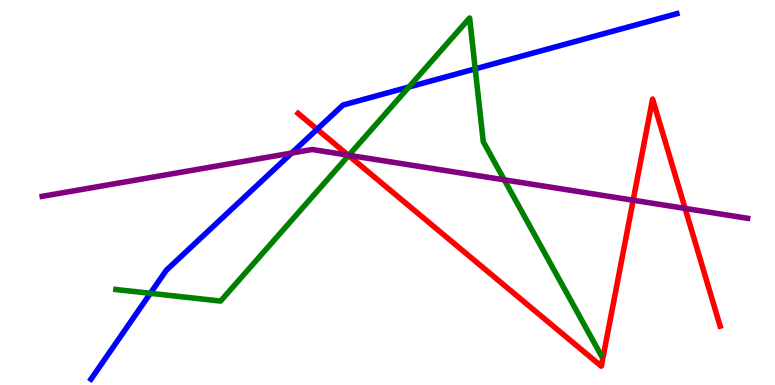[{'lines': ['blue', 'red'], 'intersections': [{'x': 4.09, 'y': 6.64}]}, {'lines': ['green', 'red'], 'intersections': [{'x': 4.5, 'y': 5.96}]}, {'lines': ['purple', 'red'], 'intersections': [{'x': 4.49, 'y': 5.97}, {'x': 8.17, 'y': 4.8}, {'x': 8.84, 'y': 4.59}]}, {'lines': ['blue', 'green'], 'intersections': [{'x': 1.94, 'y': 2.38}, {'x': 5.28, 'y': 7.74}, {'x': 6.13, 'y': 8.21}]}, {'lines': ['blue', 'purple'], 'intersections': [{'x': 3.76, 'y': 6.02}]}, {'lines': ['green', 'purple'], 'intersections': [{'x': 4.5, 'y': 5.97}, {'x': 6.51, 'y': 5.33}]}]